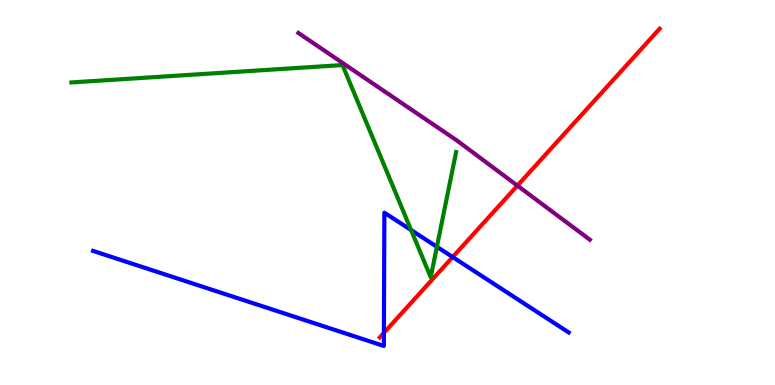[{'lines': ['blue', 'red'], 'intersections': [{'x': 4.95, 'y': 1.35}, {'x': 5.84, 'y': 3.32}]}, {'lines': ['green', 'red'], 'intersections': []}, {'lines': ['purple', 'red'], 'intersections': [{'x': 6.68, 'y': 5.18}]}, {'lines': ['blue', 'green'], 'intersections': [{'x': 5.3, 'y': 4.02}, {'x': 5.64, 'y': 3.59}]}, {'lines': ['blue', 'purple'], 'intersections': []}, {'lines': ['green', 'purple'], 'intersections': []}]